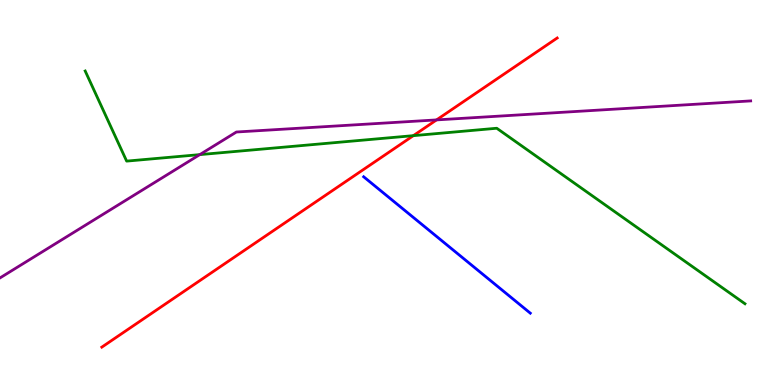[{'lines': ['blue', 'red'], 'intersections': []}, {'lines': ['green', 'red'], 'intersections': [{'x': 5.33, 'y': 6.48}]}, {'lines': ['purple', 'red'], 'intersections': [{'x': 5.63, 'y': 6.89}]}, {'lines': ['blue', 'green'], 'intersections': []}, {'lines': ['blue', 'purple'], 'intersections': []}, {'lines': ['green', 'purple'], 'intersections': [{'x': 2.58, 'y': 5.98}]}]